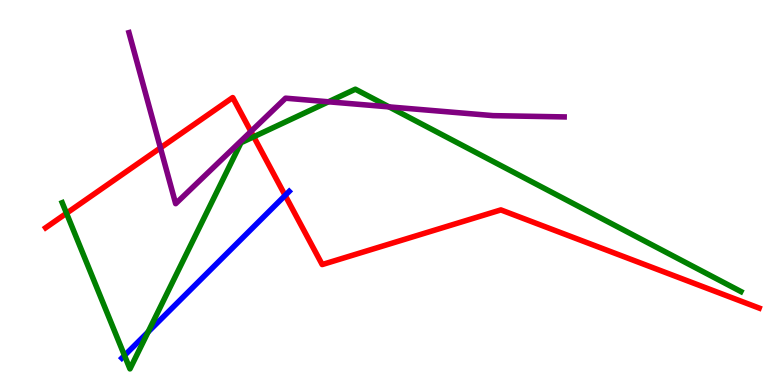[{'lines': ['blue', 'red'], 'intersections': [{'x': 3.68, 'y': 4.92}]}, {'lines': ['green', 'red'], 'intersections': [{'x': 0.858, 'y': 4.46}, {'x': 3.27, 'y': 6.45}]}, {'lines': ['purple', 'red'], 'intersections': [{'x': 2.07, 'y': 6.16}, {'x': 3.24, 'y': 6.58}]}, {'lines': ['blue', 'green'], 'intersections': [{'x': 1.61, 'y': 0.766}, {'x': 1.91, 'y': 1.38}]}, {'lines': ['blue', 'purple'], 'intersections': []}, {'lines': ['green', 'purple'], 'intersections': [{'x': 4.24, 'y': 7.36}, {'x': 5.02, 'y': 7.22}]}]